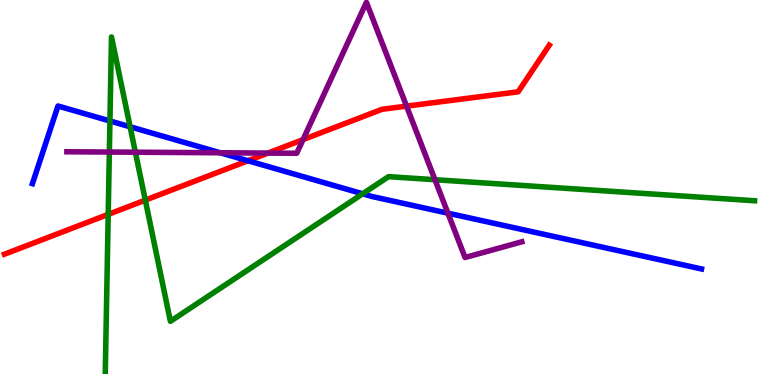[{'lines': ['blue', 'red'], 'intersections': [{'x': 3.2, 'y': 5.82}]}, {'lines': ['green', 'red'], 'intersections': [{'x': 1.4, 'y': 4.43}, {'x': 1.87, 'y': 4.8}]}, {'lines': ['purple', 'red'], 'intersections': [{'x': 3.46, 'y': 6.02}, {'x': 3.91, 'y': 6.37}, {'x': 5.25, 'y': 7.24}]}, {'lines': ['blue', 'green'], 'intersections': [{'x': 1.42, 'y': 6.86}, {'x': 1.68, 'y': 6.71}, {'x': 4.68, 'y': 4.97}]}, {'lines': ['blue', 'purple'], 'intersections': [{'x': 2.84, 'y': 6.03}, {'x': 5.78, 'y': 4.46}]}, {'lines': ['green', 'purple'], 'intersections': [{'x': 1.41, 'y': 6.05}, {'x': 1.75, 'y': 6.05}, {'x': 5.61, 'y': 5.33}]}]